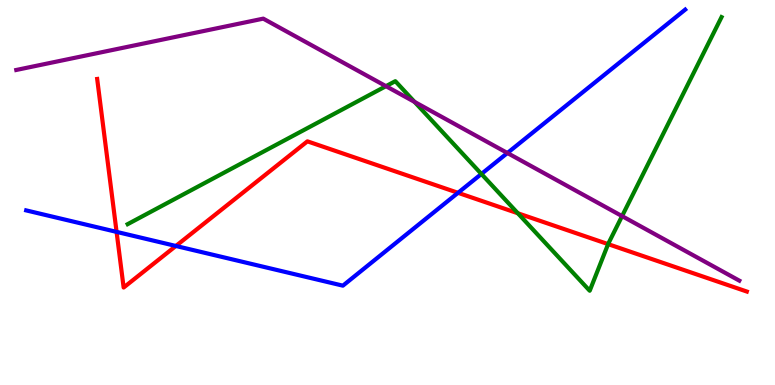[{'lines': ['blue', 'red'], 'intersections': [{'x': 1.5, 'y': 3.98}, {'x': 2.27, 'y': 3.61}, {'x': 5.91, 'y': 4.99}]}, {'lines': ['green', 'red'], 'intersections': [{'x': 6.68, 'y': 4.46}, {'x': 7.85, 'y': 3.66}]}, {'lines': ['purple', 'red'], 'intersections': []}, {'lines': ['blue', 'green'], 'intersections': [{'x': 6.21, 'y': 5.48}]}, {'lines': ['blue', 'purple'], 'intersections': [{'x': 6.55, 'y': 6.03}]}, {'lines': ['green', 'purple'], 'intersections': [{'x': 4.98, 'y': 7.76}, {'x': 5.35, 'y': 7.35}, {'x': 8.03, 'y': 4.39}]}]